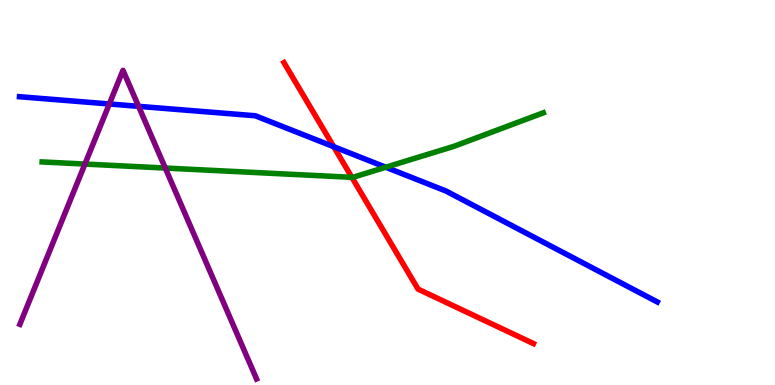[{'lines': ['blue', 'red'], 'intersections': [{'x': 4.31, 'y': 6.19}]}, {'lines': ['green', 'red'], 'intersections': [{'x': 4.54, 'y': 5.39}]}, {'lines': ['purple', 'red'], 'intersections': []}, {'lines': ['blue', 'green'], 'intersections': [{'x': 4.98, 'y': 5.66}]}, {'lines': ['blue', 'purple'], 'intersections': [{'x': 1.41, 'y': 7.3}, {'x': 1.79, 'y': 7.24}]}, {'lines': ['green', 'purple'], 'intersections': [{'x': 1.1, 'y': 5.74}, {'x': 2.13, 'y': 5.64}]}]